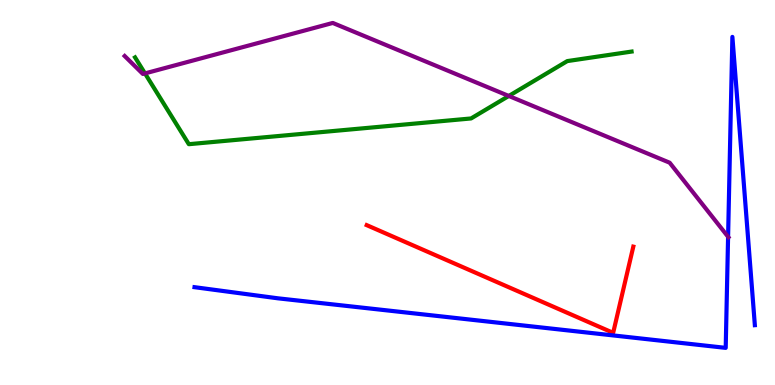[{'lines': ['blue', 'red'], 'intersections': []}, {'lines': ['green', 'red'], 'intersections': []}, {'lines': ['purple', 'red'], 'intersections': []}, {'lines': ['blue', 'green'], 'intersections': []}, {'lines': ['blue', 'purple'], 'intersections': [{'x': 9.39, 'y': 3.85}]}, {'lines': ['green', 'purple'], 'intersections': [{'x': 1.87, 'y': 8.09}, {'x': 6.57, 'y': 7.51}]}]